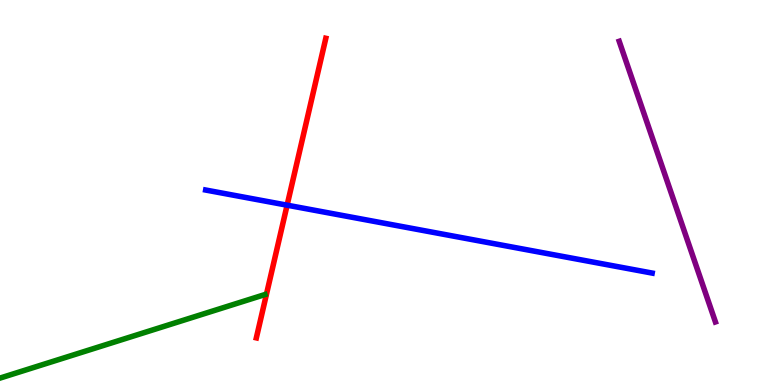[{'lines': ['blue', 'red'], 'intersections': [{'x': 3.7, 'y': 4.67}]}, {'lines': ['green', 'red'], 'intersections': []}, {'lines': ['purple', 'red'], 'intersections': []}, {'lines': ['blue', 'green'], 'intersections': []}, {'lines': ['blue', 'purple'], 'intersections': []}, {'lines': ['green', 'purple'], 'intersections': []}]